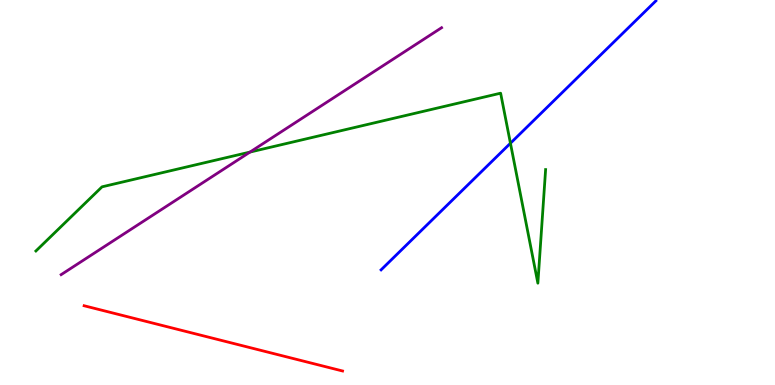[{'lines': ['blue', 'red'], 'intersections': []}, {'lines': ['green', 'red'], 'intersections': []}, {'lines': ['purple', 'red'], 'intersections': []}, {'lines': ['blue', 'green'], 'intersections': [{'x': 6.59, 'y': 6.28}]}, {'lines': ['blue', 'purple'], 'intersections': []}, {'lines': ['green', 'purple'], 'intersections': [{'x': 3.23, 'y': 6.05}]}]